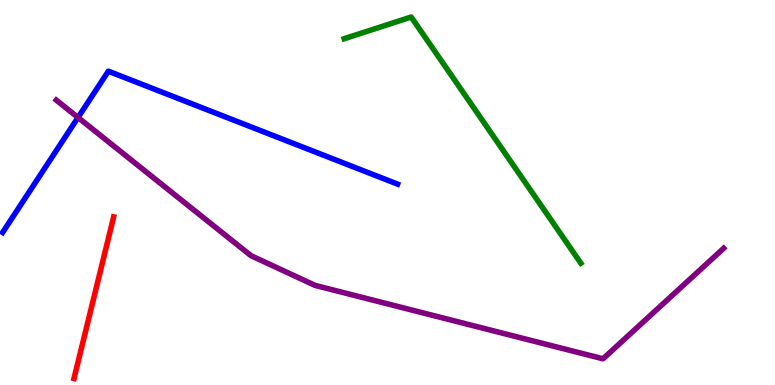[{'lines': ['blue', 'red'], 'intersections': []}, {'lines': ['green', 'red'], 'intersections': []}, {'lines': ['purple', 'red'], 'intersections': []}, {'lines': ['blue', 'green'], 'intersections': []}, {'lines': ['blue', 'purple'], 'intersections': [{'x': 1.01, 'y': 6.95}]}, {'lines': ['green', 'purple'], 'intersections': []}]